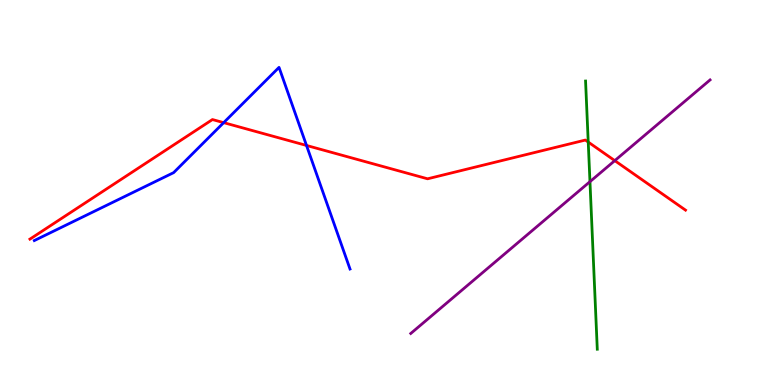[{'lines': ['blue', 'red'], 'intersections': [{'x': 2.89, 'y': 6.81}, {'x': 3.95, 'y': 6.22}]}, {'lines': ['green', 'red'], 'intersections': [{'x': 7.59, 'y': 6.31}]}, {'lines': ['purple', 'red'], 'intersections': [{'x': 7.93, 'y': 5.83}]}, {'lines': ['blue', 'green'], 'intersections': []}, {'lines': ['blue', 'purple'], 'intersections': []}, {'lines': ['green', 'purple'], 'intersections': [{'x': 7.61, 'y': 5.28}]}]